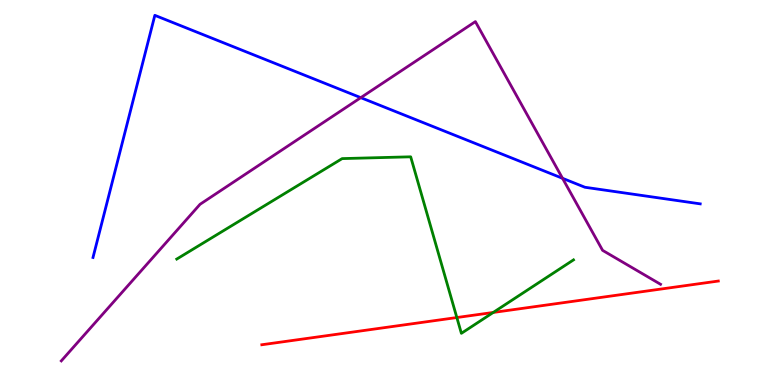[{'lines': ['blue', 'red'], 'intersections': []}, {'lines': ['green', 'red'], 'intersections': [{'x': 5.89, 'y': 1.75}, {'x': 6.36, 'y': 1.88}]}, {'lines': ['purple', 'red'], 'intersections': []}, {'lines': ['blue', 'green'], 'intersections': []}, {'lines': ['blue', 'purple'], 'intersections': [{'x': 4.66, 'y': 7.46}, {'x': 7.26, 'y': 5.37}]}, {'lines': ['green', 'purple'], 'intersections': []}]